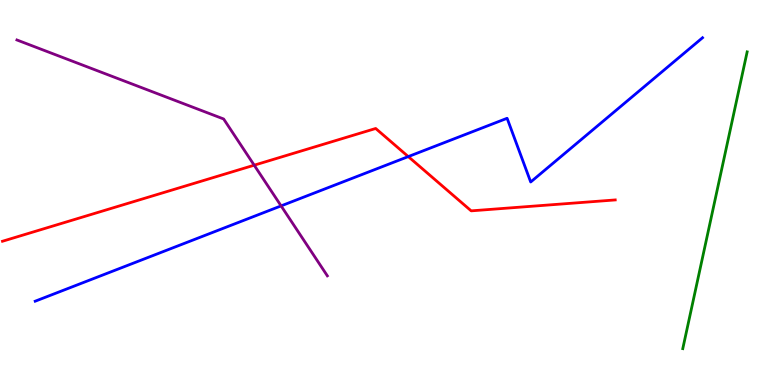[{'lines': ['blue', 'red'], 'intersections': [{'x': 5.27, 'y': 5.93}]}, {'lines': ['green', 'red'], 'intersections': []}, {'lines': ['purple', 'red'], 'intersections': [{'x': 3.28, 'y': 5.71}]}, {'lines': ['blue', 'green'], 'intersections': []}, {'lines': ['blue', 'purple'], 'intersections': [{'x': 3.63, 'y': 4.65}]}, {'lines': ['green', 'purple'], 'intersections': []}]